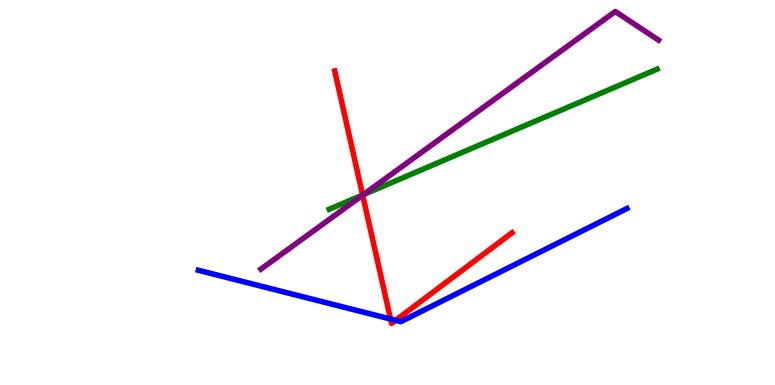[{'lines': ['blue', 'red'], 'intersections': [{'x': 5.04, 'y': 1.71}, {'x': 5.11, 'y': 1.68}]}, {'lines': ['green', 'red'], 'intersections': [{'x': 4.68, 'y': 4.94}]}, {'lines': ['purple', 'red'], 'intersections': [{'x': 4.68, 'y': 4.93}]}, {'lines': ['blue', 'green'], 'intersections': []}, {'lines': ['blue', 'purple'], 'intersections': []}, {'lines': ['green', 'purple'], 'intersections': [{'x': 4.69, 'y': 4.94}]}]